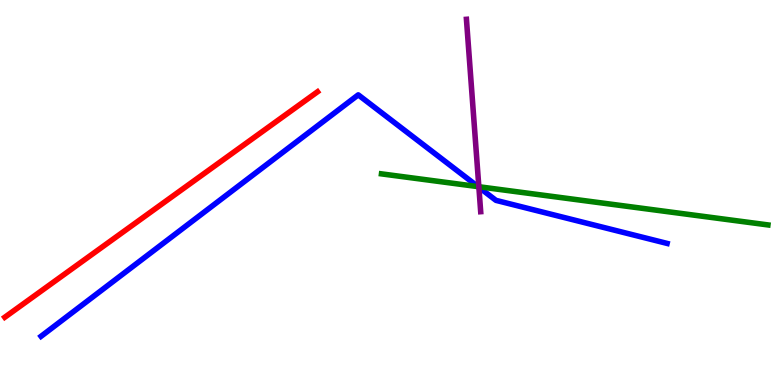[{'lines': ['blue', 'red'], 'intersections': []}, {'lines': ['green', 'red'], 'intersections': []}, {'lines': ['purple', 'red'], 'intersections': []}, {'lines': ['blue', 'green'], 'intersections': [{'x': 6.17, 'y': 5.15}]}, {'lines': ['blue', 'purple'], 'intersections': [{'x': 6.18, 'y': 5.14}]}, {'lines': ['green', 'purple'], 'intersections': [{'x': 6.18, 'y': 5.15}]}]